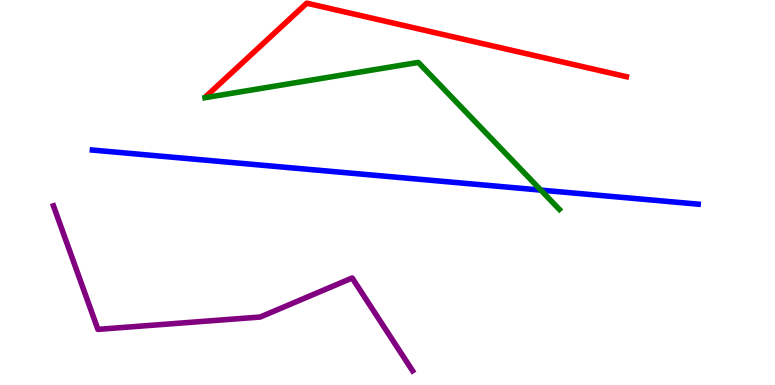[{'lines': ['blue', 'red'], 'intersections': []}, {'lines': ['green', 'red'], 'intersections': []}, {'lines': ['purple', 'red'], 'intersections': []}, {'lines': ['blue', 'green'], 'intersections': [{'x': 6.98, 'y': 5.06}]}, {'lines': ['blue', 'purple'], 'intersections': []}, {'lines': ['green', 'purple'], 'intersections': []}]